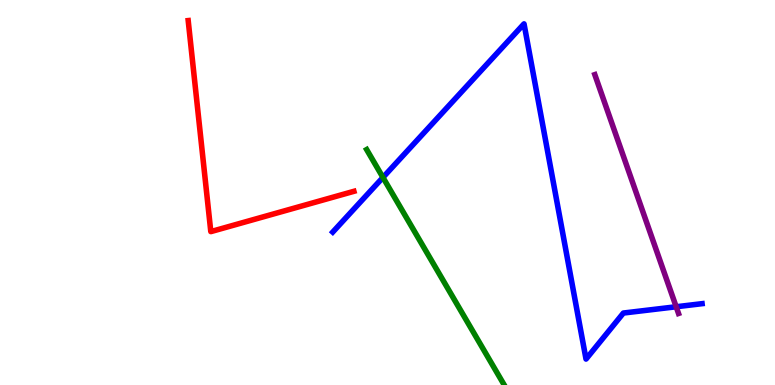[{'lines': ['blue', 'red'], 'intersections': []}, {'lines': ['green', 'red'], 'intersections': []}, {'lines': ['purple', 'red'], 'intersections': []}, {'lines': ['blue', 'green'], 'intersections': [{'x': 4.94, 'y': 5.39}]}, {'lines': ['blue', 'purple'], 'intersections': [{'x': 8.72, 'y': 2.03}]}, {'lines': ['green', 'purple'], 'intersections': []}]